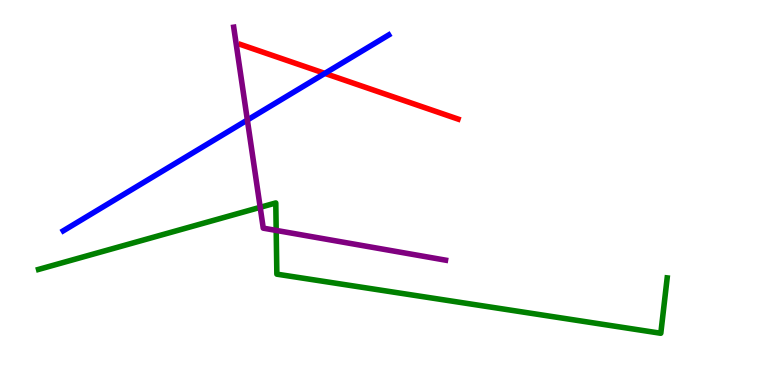[{'lines': ['blue', 'red'], 'intersections': [{'x': 4.19, 'y': 8.09}]}, {'lines': ['green', 'red'], 'intersections': []}, {'lines': ['purple', 'red'], 'intersections': []}, {'lines': ['blue', 'green'], 'intersections': []}, {'lines': ['blue', 'purple'], 'intersections': [{'x': 3.19, 'y': 6.88}]}, {'lines': ['green', 'purple'], 'intersections': [{'x': 3.36, 'y': 4.62}, {'x': 3.56, 'y': 4.02}]}]